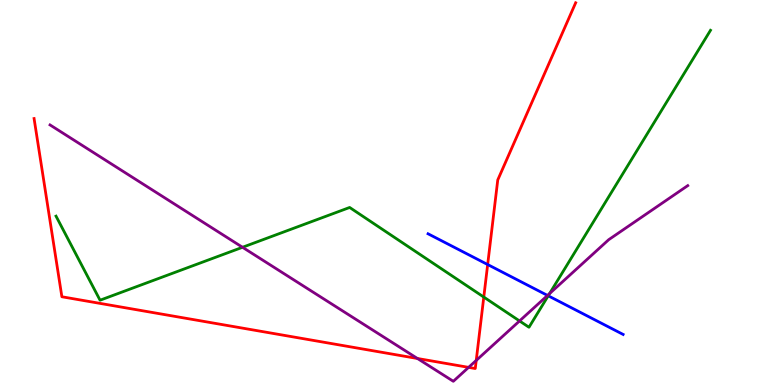[{'lines': ['blue', 'red'], 'intersections': [{'x': 6.29, 'y': 3.13}]}, {'lines': ['green', 'red'], 'intersections': [{'x': 6.24, 'y': 2.28}]}, {'lines': ['purple', 'red'], 'intersections': [{'x': 5.39, 'y': 0.689}, {'x': 6.05, 'y': 0.458}, {'x': 6.14, 'y': 0.639}]}, {'lines': ['blue', 'green'], 'intersections': [{'x': 7.07, 'y': 2.32}]}, {'lines': ['blue', 'purple'], 'intersections': [{'x': 7.06, 'y': 2.33}]}, {'lines': ['green', 'purple'], 'intersections': [{'x': 3.13, 'y': 3.58}, {'x': 6.7, 'y': 1.66}, {'x': 7.09, 'y': 2.37}]}]